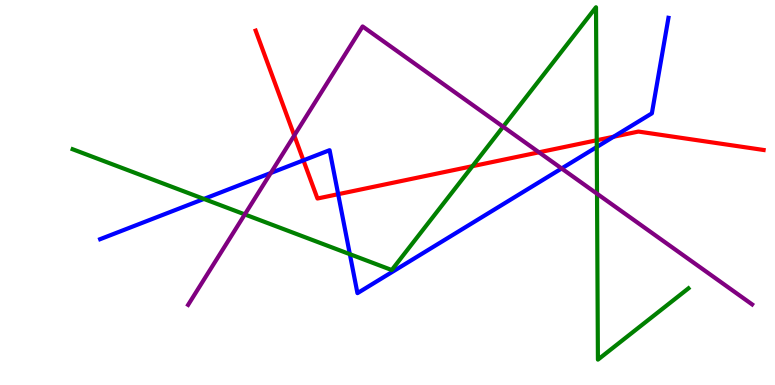[{'lines': ['blue', 'red'], 'intersections': [{'x': 3.91, 'y': 5.84}, {'x': 4.36, 'y': 4.96}, {'x': 7.92, 'y': 6.45}]}, {'lines': ['green', 'red'], 'intersections': [{'x': 6.1, 'y': 5.68}, {'x': 7.7, 'y': 6.36}]}, {'lines': ['purple', 'red'], 'intersections': [{'x': 3.8, 'y': 6.48}, {'x': 6.95, 'y': 6.04}]}, {'lines': ['blue', 'green'], 'intersections': [{'x': 2.63, 'y': 4.83}, {'x': 4.51, 'y': 3.4}, {'x': 7.7, 'y': 6.18}]}, {'lines': ['blue', 'purple'], 'intersections': [{'x': 3.49, 'y': 5.51}, {'x': 7.25, 'y': 5.62}]}, {'lines': ['green', 'purple'], 'intersections': [{'x': 3.16, 'y': 4.43}, {'x': 6.49, 'y': 6.71}, {'x': 7.7, 'y': 4.97}]}]